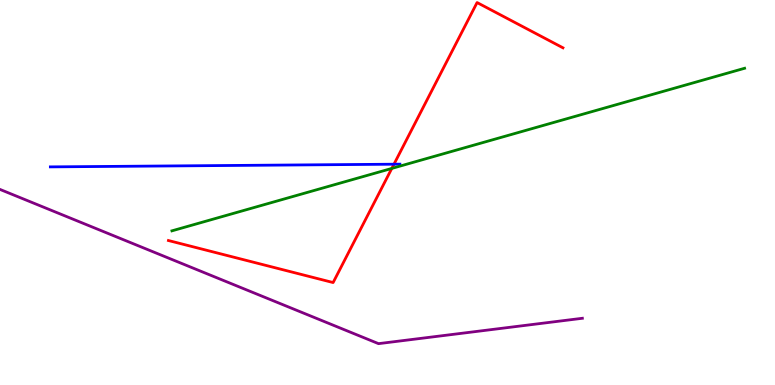[{'lines': ['blue', 'red'], 'intersections': [{'x': 5.08, 'y': 5.73}]}, {'lines': ['green', 'red'], 'intersections': [{'x': 5.06, 'y': 5.63}]}, {'lines': ['purple', 'red'], 'intersections': []}, {'lines': ['blue', 'green'], 'intersections': []}, {'lines': ['blue', 'purple'], 'intersections': []}, {'lines': ['green', 'purple'], 'intersections': []}]